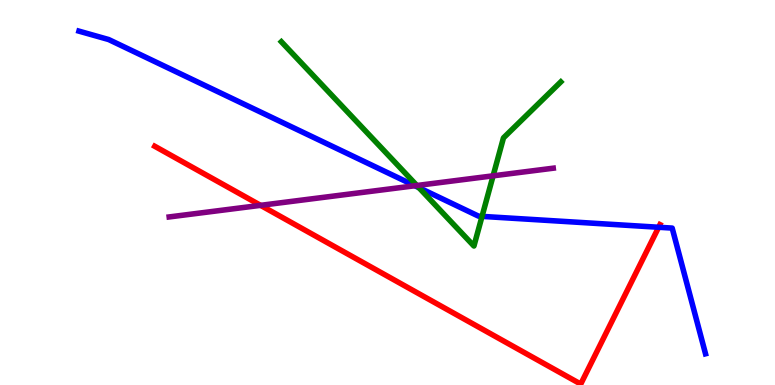[{'lines': ['blue', 'red'], 'intersections': [{'x': 8.5, 'y': 4.1}]}, {'lines': ['green', 'red'], 'intersections': []}, {'lines': ['purple', 'red'], 'intersections': [{'x': 3.36, 'y': 4.67}]}, {'lines': ['blue', 'green'], 'intersections': [{'x': 5.41, 'y': 5.12}, {'x': 6.22, 'y': 4.38}]}, {'lines': ['blue', 'purple'], 'intersections': [{'x': 5.35, 'y': 5.18}]}, {'lines': ['green', 'purple'], 'intersections': [{'x': 5.38, 'y': 5.18}, {'x': 6.36, 'y': 5.43}]}]